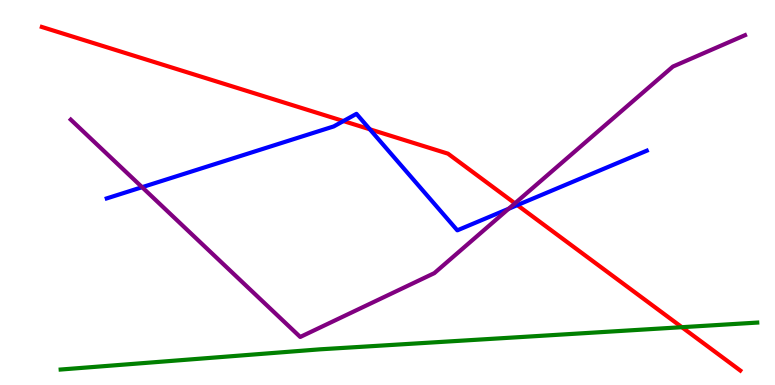[{'lines': ['blue', 'red'], 'intersections': [{'x': 4.43, 'y': 6.86}, {'x': 4.77, 'y': 6.64}, {'x': 6.68, 'y': 4.67}]}, {'lines': ['green', 'red'], 'intersections': [{'x': 8.8, 'y': 1.5}]}, {'lines': ['purple', 'red'], 'intersections': [{'x': 6.64, 'y': 4.72}]}, {'lines': ['blue', 'green'], 'intersections': []}, {'lines': ['blue', 'purple'], 'intersections': [{'x': 1.83, 'y': 5.14}, {'x': 6.56, 'y': 4.58}]}, {'lines': ['green', 'purple'], 'intersections': []}]